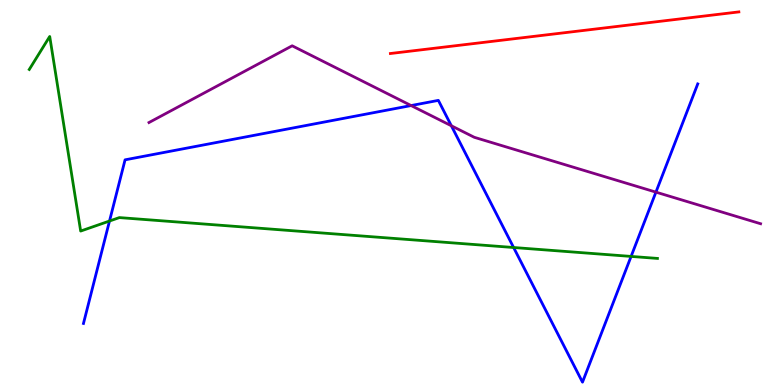[{'lines': ['blue', 'red'], 'intersections': []}, {'lines': ['green', 'red'], 'intersections': []}, {'lines': ['purple', 'red'], 'intersections': []}, {'lines': ['blue', 'green'], 'intersections': [{'x': 1.41, 'y': 4.26}, {'x': 6.63, 'y': 3.57}, {'x': 8.14, 'y': 3.34}]}, {'lines': ['blue', 'purple'], 'intersections': [{'x': 5.3, 'y': 7.26}, {'x': 5.82, 'y': 6.73}, {'x': 8.46, 'y': 5.01}]}, {'lines': ['green', 'purple'], 'intersections': []}]